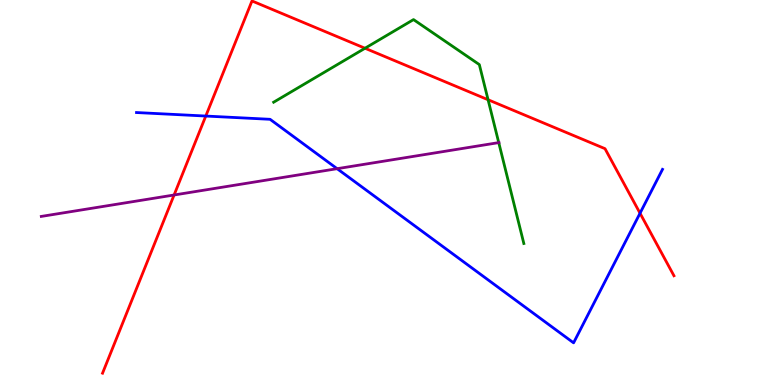[{'lines': ['blue', 'red'], 'intersections': [{'x': 2.66, 'y': 6.99}, {'x': 8.26, 'y': 4.46}]}, {'lines': ['green', 'red'], 'intersections': [{'x': 4.71, 'y': 8.75}, {'x': 6.3, 'y': 7.41}]}, {'lines': ['purple', 'red'], 'intersections': [{'x': 2.25, 'y': 4.94}]}, {'lines': ['blue', 'green'], 'intersections': []}, {'lines': ['blue', 'purple'], 'intersections': [{'x': 4.35, 'y': 5.62}]}, {'lines': ['green', 'purple'], 'intersections': [{'x': 6.44, 'y': 6.3}]}]